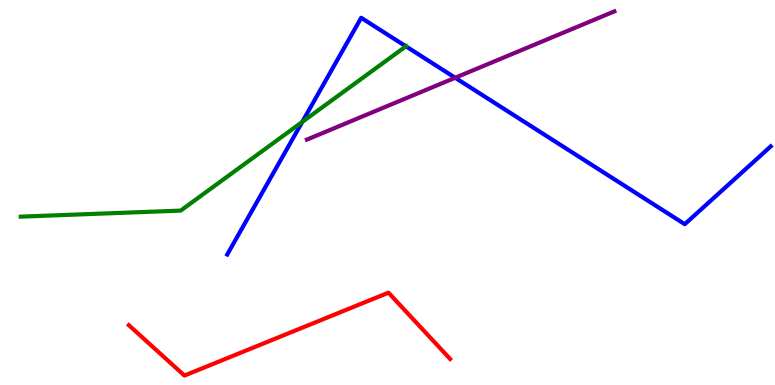[{'lines': ['blue', 'red'], 'intersections': []}, {'lines': ['green', 'red'], 'intersections': []}, {'lines': ['purple', 'red'], 'intersections': []}, {'lines': ['blue', 'green'], 'intersections': [{'x': 3.9, 'y': 6.83}, {'x': 5.24, 'y': 8.8}]}, {'lines': ['blue', 'purple'], 'intersections': [{'x': 5.87, 'y': 7.98}]}, {'lines': ['green', 'purple'], 'intersections': []}]